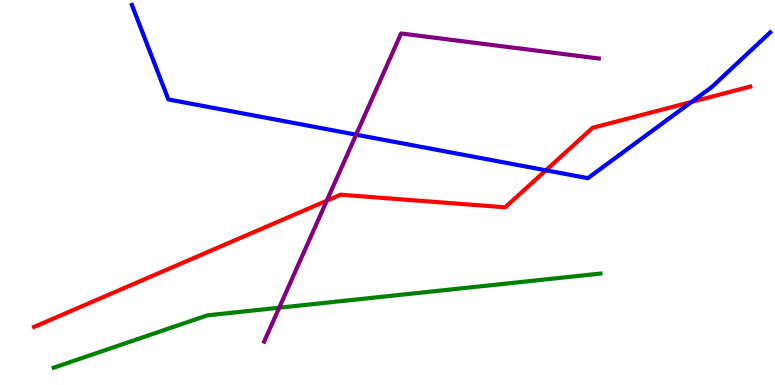[{'lines': ['blue', 'red'], 'intersections': [{'x': 7.04, 'y': 5.58}, {'x': 8.92, 'y': 7.35}]}, {'lines': ['green', 'red'], 'intersections': []}, {'lines': ['purple', 'red'], 'intersections': [{'x': 4.22, 'y': 4.79}]}, {'lines': ['blue', 'green'], 'intersections': []}, {'lines': ['blue', 'purple'], 'intersections': [{'x': 4.6, 'y': 6.5}]}, {'lines': ['green', 'purple'], 'intersections': [{'x': 3.6, 'y': 2.01}]}]